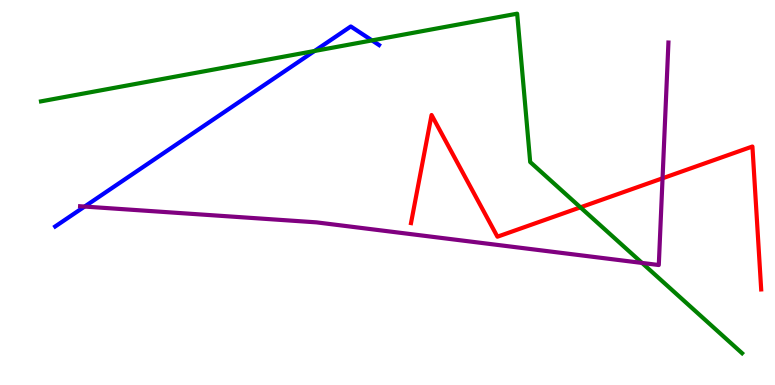[{'lines': ['blue', 'red'], 'intersections': []}, {'lines': ['green', 'red'], 'intersections': [{'x': 7.49, 'y': 4.61}]}, {'lines': ['purple', 'red'], 'intersections': [{'x': 8.55, 'y': 5.37}]}, {'lines': ['blue', 'green'], 'intersections': [{'x': 4.06, 'y': 8.68}, {'x': 4.8, 'y': 8.95}]}, {'lines': ['blue', 'purple'], 'intersections': [{'x': 1.09, 'y': 4.63}]}, {'lines': ['green', 'purple'], 'intersections': [{'x': 8.28, 'y': 3.17}]}]